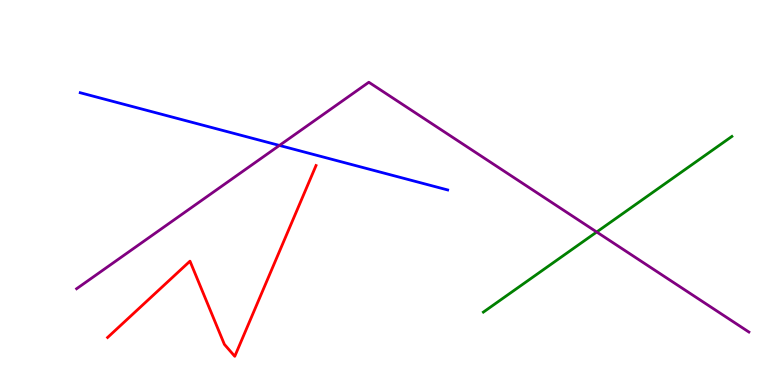[{'lines': ['blue', 'red'], 'intersections': []}, {'lines': ['green', 'red'], 'intersections': []}, {'lines': ['purple', 'red'], 'intersections': []}, {'lines': ['blue', 'green'], 'intersections': []}, {'lines': ['blue', 'purple'], 'intersections': [{'x': 3.61, 'y': 6.22}]}, {'lines': ['green', 'purple'], 'intersections': [{'x': 7.7, 'y': 3.97}]}]